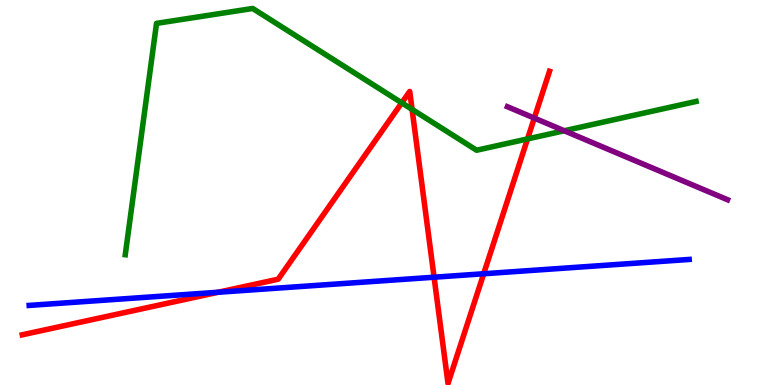[{'lines': ['blue', 'red'], 'intersections': [{'x': 2.81, 'y': 2.41}, {'x': 5.6, 'y': 2.8}, {'x': 6.24, 'y': 2.89}]}, {'lines': ['green', 'red'], 'intersections': [{'x': 5.18, 'y': 7.33}, {'x': 5.32, 'y': 7.16}, {'x': 6.81, 'y': 6.39}]}, {'lines': ['purple', 'red'], 'intersections': [{'x': 6.89, 'y': 6.93}]}, {'lines': ['blue', 'green'], 'intersections': []}, {'lines': ['blue', 'purple'], 'intersections': []}, {'lines': ['green', 'purple'], 'intersections': [{'x': 7.28, 'y': 6.6}]}]